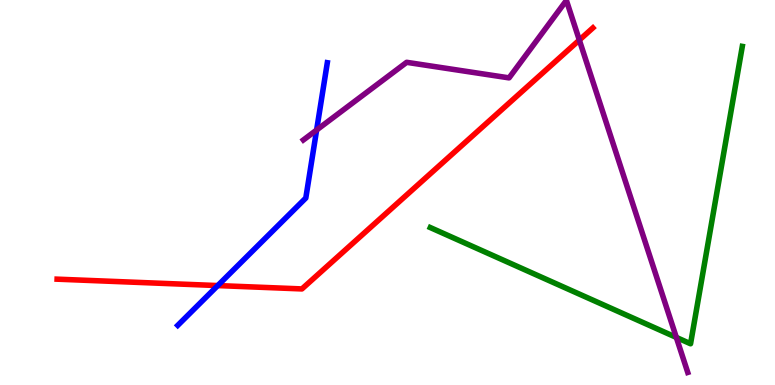[{'lines': ['blue', 'red'], 'intersections': [{'x': 2.81, 'y': 2.58}]}, {'lines': ['green', 'red'], 'intersections': []}, {'lines': ['purple', 'red'], 'intersections': [{'x': 7.48, 'y': 8.96}]}, {'lines': ['blue', 'green'], 'intersections': []}, {'lines': ['blue', 'purple'], 'intersections': [{'x': 4.09, 'y': 6.62}]}, {'lines': ['green', 'purple'], 'intersections': [{'x': 8.73, 'y': 1.24}]}]